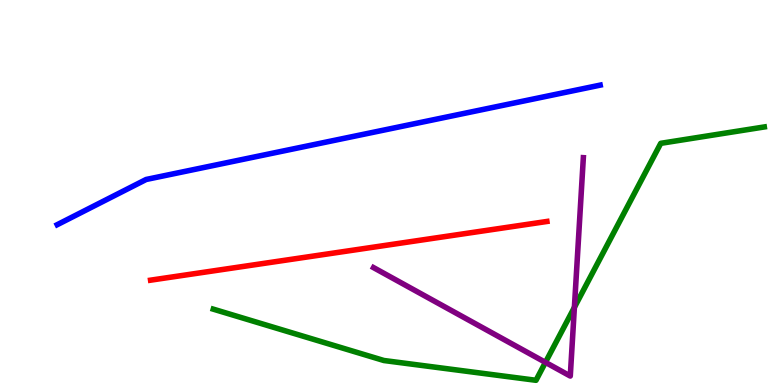[{'lines': ['blue', 'red'], 'intersections': []}, {'lines': ['green', 'red'], 'intersections': []}, {'lines': ['purple', 'red'], 'intersections': []}, {'lines': ['blue', 'green'], 'intersections': []}, {'lines': ['blue', 'purple'], 'intersections': []}, {'lines': ['green', 'purple'], 'intersections': [{'x': 7.04, 'y': 0.588}, {'x': 7.41, 'y': 2.02}]}]